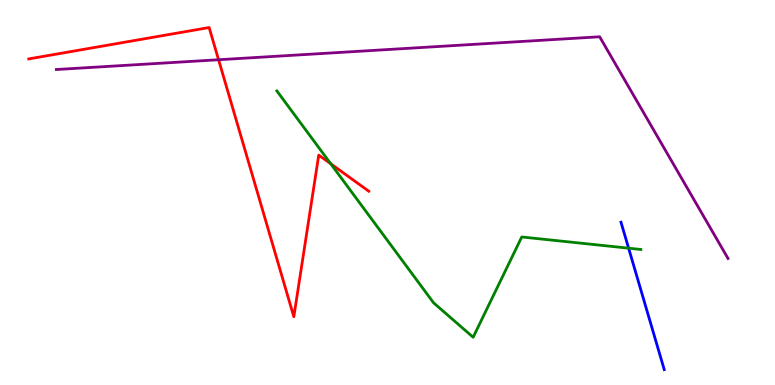[{'lines': ['blue', 'red'], 'intersections': []}, {'lines': ['green', 'red'], 'intersections': [{'x': 4.27, 'y': 5.75}]}, {'lines': ['purple', 'red'], 'intersections': [{'x': 2.82, 'y': 8.45}]}, {'lines': ['blue', 'green'], 'intersections': [{'x': 8.11, 'y': 3.55}]}, {'lines': ['blue', 'purple'], 'intersections': []}, {'lines': ['green', 'purple'], 'intersections': []}]